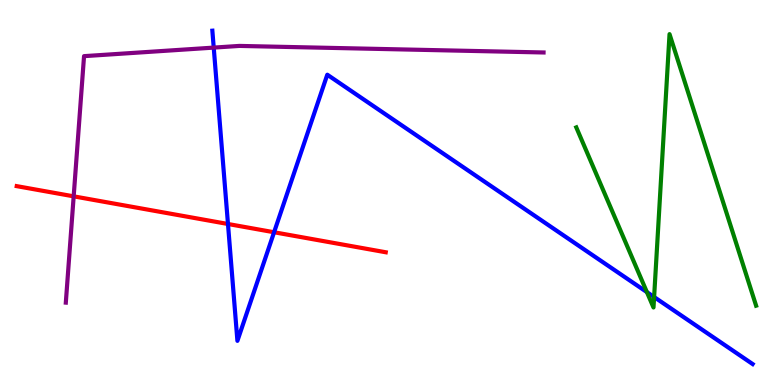[{'lines': ['blue', 'red'], 'intersections': [{'x': 2.94, 'y': 4.18}, {'x': 3.54, 'y': 3.97}]}, {'lines': ['green', 'red'], 'intersections': []}, {'lines': ['purple', 'red'], 'intersections': [{'x': 0.951, 'y': 4.9}]}, {'lines': ['blue', 'green'], 'intersections': [{'x': 8.35, 'y': 2.41}, {'x': 8.44, 'y': 2.29}]}, {'lines': ['blue', 'purple'], 'intersections': [{'x': 2.76, 'y': 8.76}]}, {'lines': ['green', 'purple'], 'intersections': []}]